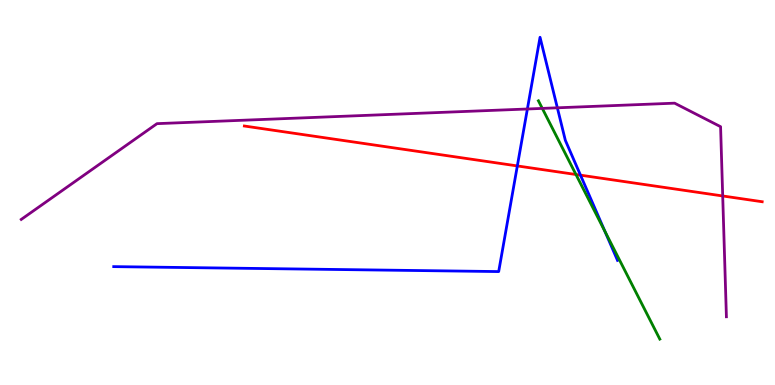[{'lines': ['blue', 'red'], 'intersections': [{'x': 6.68, 'y': 5.69}, {'x': 7.49, 'y': 5.45}]}, {'lines': ['green', 'red'], 'intersections': [{'x': 7.43, 'y': 5.47}]}, {'lines': ['purple', 'red'], 'intersections': [{'x': 9.33, 'y': 4.91}]}, {'lines': ['blue', 'green'], 'intersections': [{'x': 7.8, 'y': 3.99}]}, {'lines': ['blue', 'purple'], 'intersections': [{'x': 6.8, 'y': 7.17}, {'x': 7.19, 'y': 7.2}]}, {'lines': ['green', 'purple'], 'intersections': [{'x': 7.0, 'y': 7.18}]}]